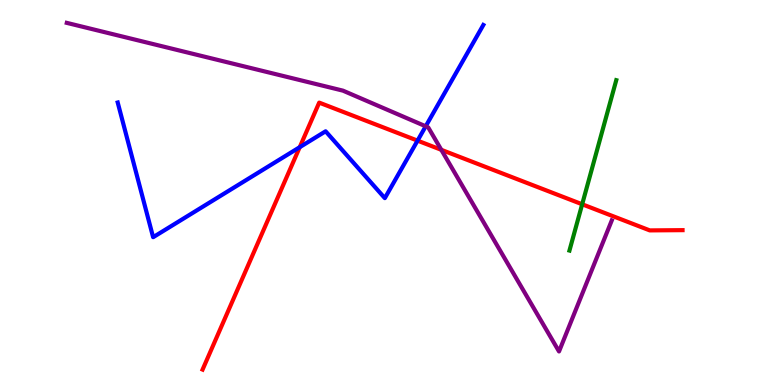[{'lines': ['blue', 'red'], 'intersections': [{'x': 3.87, 'y': 6.18}, {'x': 5.39, 'y': 6.35}]}, {'lines': ['green', 'red'], 'intersections': [{'x': 7.51, 'y': 4.69}]}, {'lines': ['purple', 'red'], 'intersections': [{'x': 5.69, 'y': 6.11}]}, {'lines': ['blue', 'green'], 'intersections': []}, {'lines': ['blue', 'purple'], 'intersections': [{'x': 5.49, 'y': 6.72}]}, {'lines': ['green', 'purple'], 'intersections': []}]